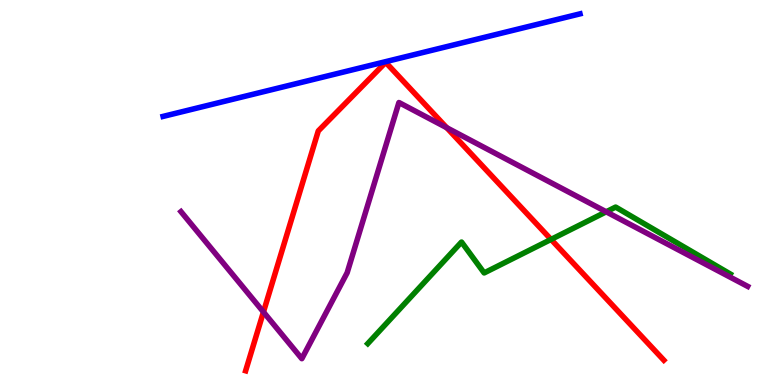[{'lines': ['blue', 'red'], 'intersections': []}, {'lines': ['green', 'red'], 'intersections': [{'x': 7.11, 'y': 3.78}]}, {'lines': ['purple', 'red'], 'intersections': [{'x': 3.4, 'y': 1.9}, {'x': 5.76, 'y': 6.68}]}, {'lines': ['blue', 'green'], 'intersections': []}, {'lines': ['blue', 'purple'], 'intersections': []}, {'lines': ['green', 'purple'], 'intersections': [{'x': 7.82, 'y': 4.5}]}]